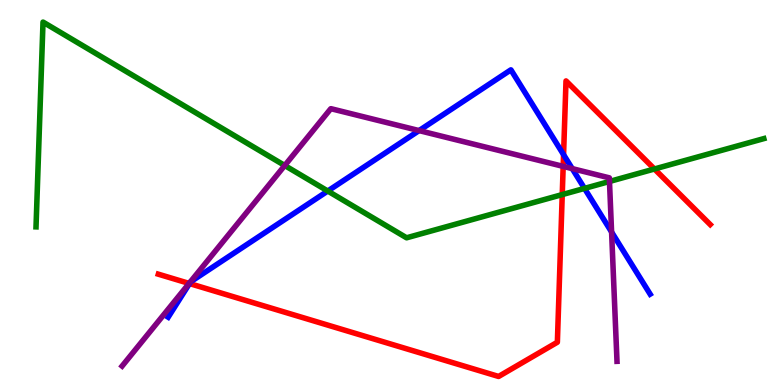[{'lines': ['blue', 'red'], 'intersections': [{'x': 2.44, 'y': 2.64}, {'x': 7.27, 'y': 5.98}]}, {'lines': ['green', 'red'], 'intersections': [{'x': 7.25, 'y': 4.95}, {'x': 8.44, 'y': 5.61}]}, {'lines': ['purple', 'red'], 'intersections': [{'x': 2.44, 'y': 2.64}, {'x': 7.27, 'y': 5.68}]}, {'lines': ['blue', 'green'], 'intersections': [{'x': 4.23, 'y': 5.04}, {'x': 7.54, 'y': 5.11}]}, {'lines': ['blue', 'purple'], 'intersections': [{'x': 5.41, 'y': 6.61}, {'x': 7.38, 'y': 5.62}, {'x': 7.89, 'y': 3.97}]}, {'lines': ['green', 'purple'], 'intersections': [{'x': 3.67, 'y': 5.7}, {'x': 7.86, 'y': 5.29}]}]